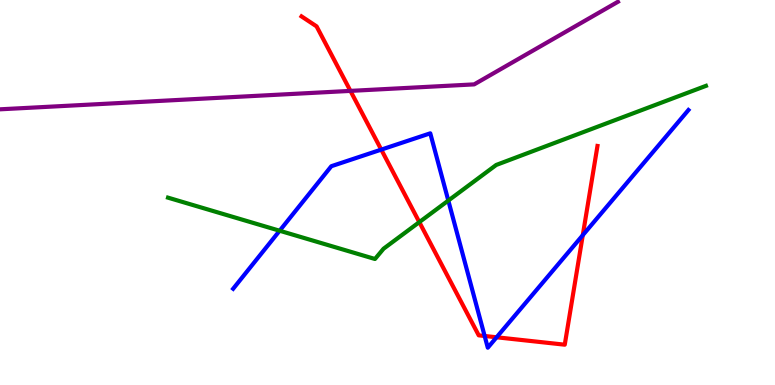[{'lines': ['blue', 'red'], 'intersections': [{'x': 4.92, 'y': 6.11}, {'x': 6.25, 'y': 1.27}, {'x': 6.41, 'y': 1.24}, {'x': 7.52, 'y': 3.89}]}, {'lines': ['green', 'red'], 'intersections': [{'x': 5.41, 'y': 4.23}]}, {'lines': ['purple', 'red'], 'intersections': [{'x': 4.52, 'y': 7.64}]}, {'lines': ['blue', 'green'], 'intersections': [{'x': 3.61, 'y': 4.01}, {'x': 5.78, 'y': 4.79}]}, {'lines': ['blue', 'purple'], 'intersections': []}, {'lines': ['green', 'purple'], 'intersections': []}]